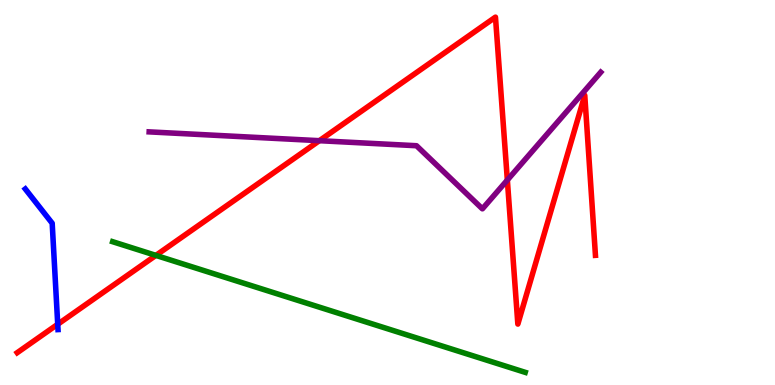[{'lines': ['blue', 'red'], 'intersections': [{'x': 0.745, 'y': 1.58}]}, {'lines': ['green', 'red'], 'intersections': [{'x': 2.01, 'y': 3.37}]}, {'lines': ['purple', 'red'], 'intersections': [{'x': 4.12, 'y': 6.35}, {'x': 6.55, 'y': 5.32}]}, {'lines': ['blue', 'green'], 'intersections': []}, {'lines': ['blue', 'purple'], 'intersections': []}, {'lines': ['green', 'purple'], 'intersections': []}]